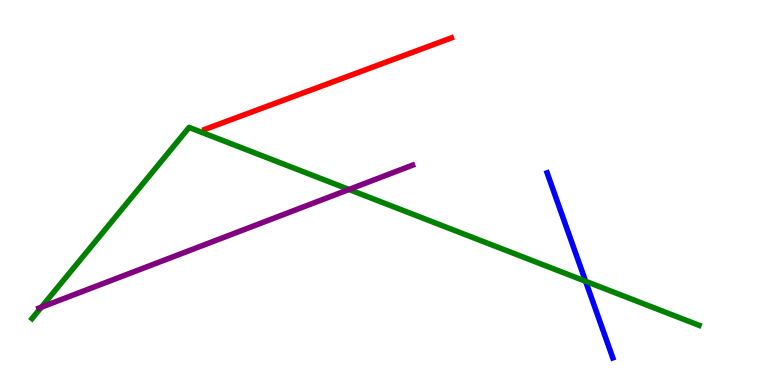[{'lines': ['blue', 'red'], 'intersections': []}, {'lines': ['green', 'red'], 'intersections': []}, {'lines': ['purple', 'red'], 'intersections': []}, {'lines': ['blue', 'green'], 'intersections': [{'x': 7.56, 'y': 2.69}]}, {'lines': ['blue', 'purple'], 'intersections': []}, {'lines': ['green', 'purple'], 'intersections': [{'x': 0.534, 'y': 2.02}, {'x': 4.5, 'y': 5.08}]}]